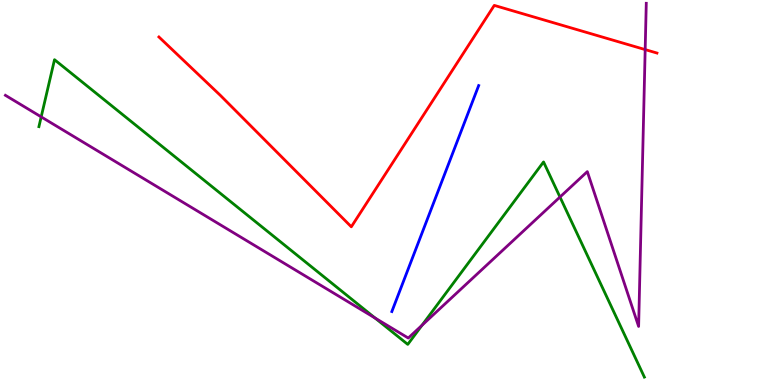[{'lines': ['blue', 'red'], 'intersections': []}, {'lines': ['green', 'red'], 'intersections': []}, {'lines': ['purple', 'red'], 'intersections': [{'x': 8.32, 'y': 8.71}]}, {'lines': ['blue', 'green'], 'intersections': []}, {'lines': ['blue', 'purple'], 'intersections': []}, {'lines': ['green', 'purple'], 'intersections': [{'x': 0.532, 'y': 6.96}, {'x': 4.84, 'y': 1.74}, {'x': 5.44, 'y': 1.55}, {'x': 7.23, 'y': 4.88}]}]